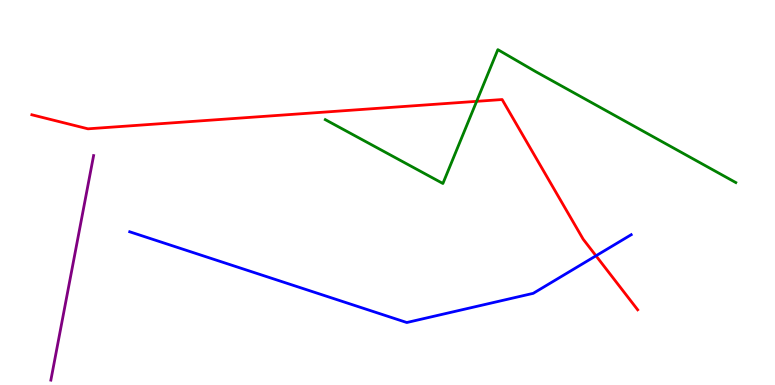[{'lines': ['blue', 'red'], 'intersections': [{'x': 7.69, 'y': 3.36}]}, {'lines': ['green', 'red'], 'intersections': [{'x': 6.15, 'y': 7.37}]}, {'lines': ['purple', 'red'], 'intersections': []}, {'lines': ['blue', 'green'], 'intersections': []}, {'lines': ['blue', 'purple'], 'intersections': []}, {'lines': ['green', 'purple'], 'intersections': []}]